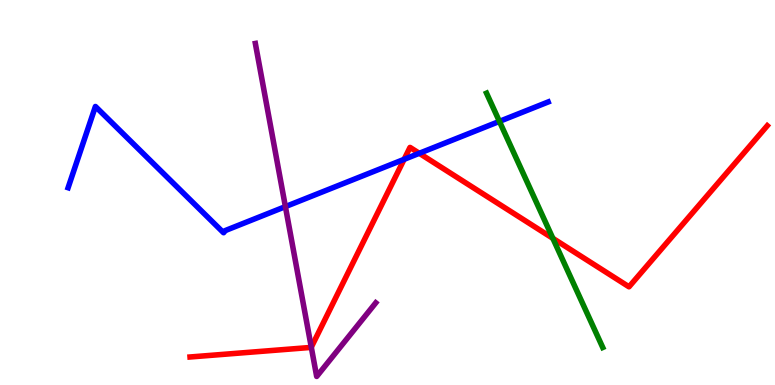[{'lines': ['blue', 'red'], 'intersections': [{'x': 5.21, 'y': 5.86}, {'x': 5.41, 'y': 6.02}]}, {'lines': ['green', 'red'], 'intersections': [{'x': 7.13, 'y': 3.81}]}, {'lines': ['purple', 'red'], 'intersections': [{'x': 4.02, 'y': 0.981}]}, {'lines': ['blue', 'green'], 'intersections': [{'x': 6.44, 'y': 6.85}]}, {'lines': ['blue', 'purple'], 'intersections': [{'x': 3.68, 'y': 4.63}]}, {'lines': ['green', 'purple'], 'intersections': []}]